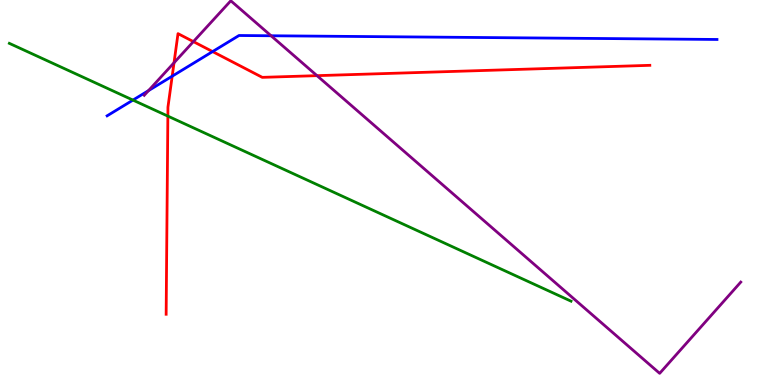[{'lines': ['blue', 'red'], 'intersections': [{'x': 2.22, 'y': 8.02}, {'x': 2.74, 'y': 8.66}]}, {'lines': ['green', 'red'], 'intersections': [{'x': 2.17, 'y': 6.98}]}, {'lines': ['purple', 'red'], 'intersections': [{'x': 2.25, 'y': 8.37}, {'x': 2.5, 'y': 8.92}, {'x': 4.09, 'y': 8.03}]}, {'lines': ['blue', 'green'], 'intersections': [{'x': 1.72, 'y': 7.4}]}, {'lines': ['blue', 'purple'], 'intersections': [{'x': 1.92, 'y': 7.65}, {'x': 3.5, 'y': 9.07}]}, {'lines': ['green', 'purple'], 'intersections': []}]